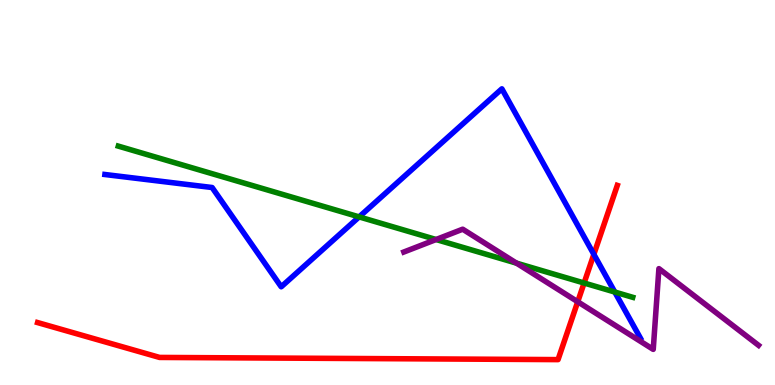[{'lines': ['blue', 'red'], 'intersections': [{'x': 7.66, 'y': 3.39}]}, {'lines': ['green', 'red'], 'intersections': [{'x': 7.54, 'y': 2.65}]}, {'lines': ['purple', 'red'], 'intersections': [{'x': 7.45, 'y': 2.16}]}, {'lines': ['blue', 'green'], 'intersections': [{'x': 4.63, 'y': 4.37}, {'x': 7.93, 'y': 2.41}]}, {'lines': ['blue', 'purple'], 'intersections': []}, {'lines': ['green', 'purple'], 'intersections': [{'x': 5.63, 'y': 3.78}, {'x': 6.66, 'y': 3.16}]}]